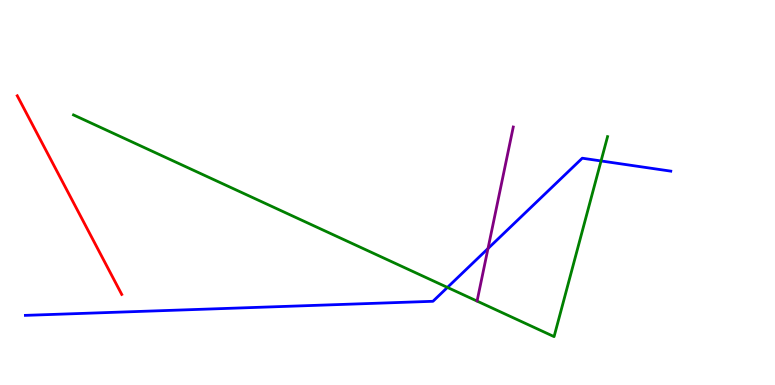[{'lines': ['blue', 'red'], 'intersections': []}, {'lines': ['green', 'red'], 'intersections': []}, {'lines': ['purple', 'red'], 'intersections': []}, {'lines': ['blue', 'green'], 'intersections': [{'x': 5.77, 'y': 2.53}, {'x': 7.76, 'y': 5.82}]}, {'lines': ['blue', 'purple'], 'intersections': [{'x': 6.3, 'y': 3.54}]}, {'lines': ['green', 'purple'], 'intersections': []}]